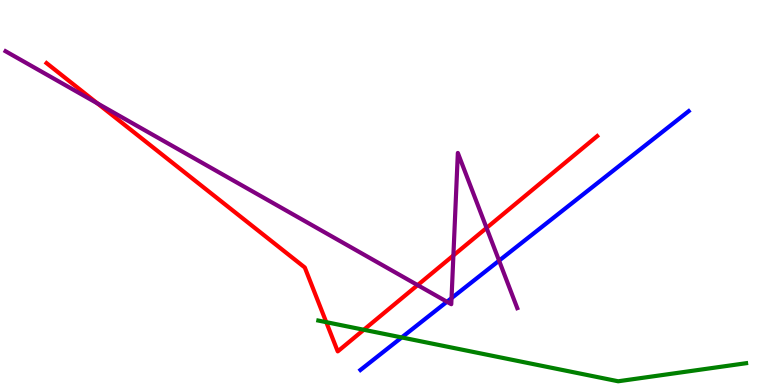[{'lines': ['blue', 'red'], 'intersections': []}, {'lines': ['green', 'red'], 'intersections': [{'x': 4.21, 'y': 1.63}, {'x': 4.69, 'y': 1.43}]}, {'lines': ['purple', 'red'], 'intersections': [{'x': 1.26, 'y': 7.32}, {'x': 5.39, 'y': 2.59}, {'x': 5.85, 'y': 3.37}, {'x': 6.28, 'y': 4.08}]}, {'lines': ['blue', 'green'], 'intersections': [{'x': 5.18, 'y': 1.24}]}, {'lines': ['blue', 'purple'], 'intersections': [{'x': 5.77, 'y': 2.16}, {'x': 5.83, 'y': 2.26}, {'x': 6.44, 'y': 3.23}]}, {'lines': ['green', 'purple'], 'intersections': []}]